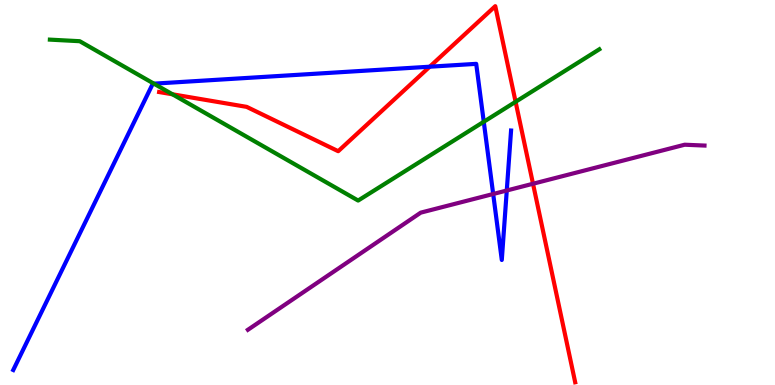[{'lines': ['blue', 'red'], 'intersections': [{'x': 5.54, 'y': 8.27}]}, {'lines': ['green', 'red'], 'intersections': [{'x': 2.23, 'y': 7.55}, {'x': 6.65, 'y': 7.36}]}, {'lines': ['purple', 'red'], 'intersections': [{'x': 6.88, 'y': 5.23}]}, {'lines': ['blue', 'green'], 'intersections': [{'x': 1.99, 'y': 7.83}, {'x': 6.24, 'y': 6.84}]}, {'lines': ['blue', 'purple'], 'intersections': [{'x': 6.36, 'y': 4.96}, {'x': 6.54, 'y': 5.05}]}, {'lines': ['green', 'purple'], 'intersections': []}]